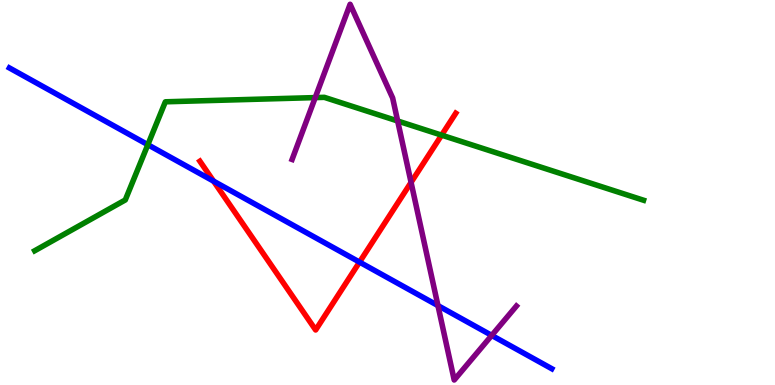[{'lines': ['blue', 'red'], 'intersections': [{'x': 2.76, 'y': 5.29}, {'x': 4.64, 'y': 3.19}]}, {'lines': ['green', 'red'], 'intersections': [{'x': 5.7, 'y': 6.49}]}, {'lines': ['purple', 'red'], 'intersections': [{'x': 5.3, 'y': 5.26}]}, {'lines': ['blue', 'green'], 'intersections': [{'x': 1.91, 'y': 6.24}]}, {'lines': ['blue', 'purple'], 'intersections': [{'x': 5.65, 'y': 2.06}, {'x': 6.34, 'y': 1.29}]}, {'lines': ['green', 'purple'], 'intersections': [{'x': 4.07, 'y': 7.47}, {'x': 5.13, 'y': 6.86}]}]